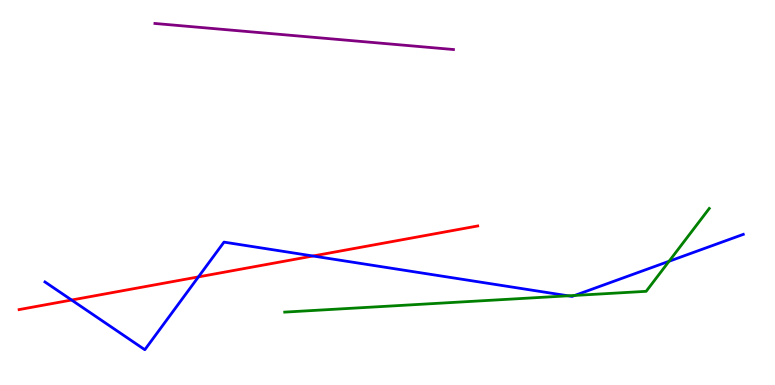[{'lines': ['blue', 'red'], 'intersections': [{'x': 0.924, 'y': 2.21}, {'x': 2.56, 'y': 2.81}, {'x': 4.04, 'y': 3.35}]}, {'lines': ['green', 'red'], 'intersections': []}, {'lines': ['purple', 'red'], 'intersections': []}, {'lines': ['blue', 'green'], 'intersections': [{'x': 7.33, 'y': 2.32}, {'x': 7.42, 'y': 2.33}, {'x': 8.63, 'y': 3.21}]}, {'lines': ['blue', 'purple'], 'intersections': []}, {'lines': ['green', 'purple'], 'intersections': []}]